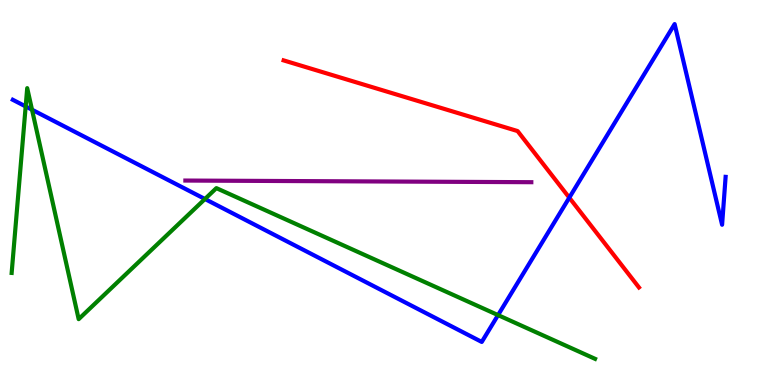[{'lines': ['blue', 'red'], 'intersections': [{'x': 7.35, 'y': 4.87}]}, {'lines': ['green', 'red'], 'intersections': []}, {'lines': ['purple', 'red'], 'intersections': []}, {'lines': ['blue', 'green'], 'intersections': [{'x': 0.331, 'y': 7.24}, {'x': 0.413, 'y': 7.15}, {'x': 2.64, 'y': 4.83}, {'x': 6.43, 'y': 1.82}]}, {'lines': ['blue', 'purple'], 'intersections': []}, {'lines': ['green', 'purple'], 'intersections': []}]